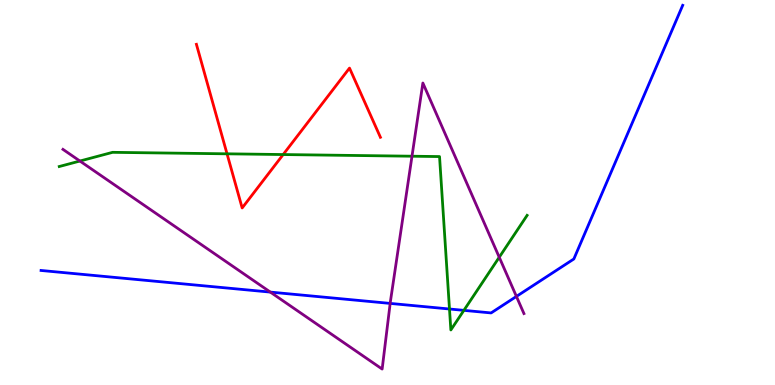[{'lines': ['blue', 'red'], 'intersections': []}, {'lines': ['green', 'red'], 'intersections': [{'x': 2.93, 'y': 6.0}, {'x': 3.65, 'y': 5.99}]}, {'lines': ['purple', 'red'], 'intersections': []}, {'lines': ['blue', 'green'], 'intersections': [{'x': 5.8, 'y': 1.97}, {'x': 5.99, 'y': 1.94}]}, {'lines': ['blue', 'purple'], 'intersections': [{'x': 3.49, 'y': 2.41}, {'x': 5.03, 'y': 2.12}, {'x': 6.66, 'y': 2.3}]}, {'lines': ['green', 'purple'], 'intersections': [{'x': 1.03, 'y': 5.82}, {'x': 5.32, 'y': 5.94}, {'x': 6.44, 'y': 3.32}]}]